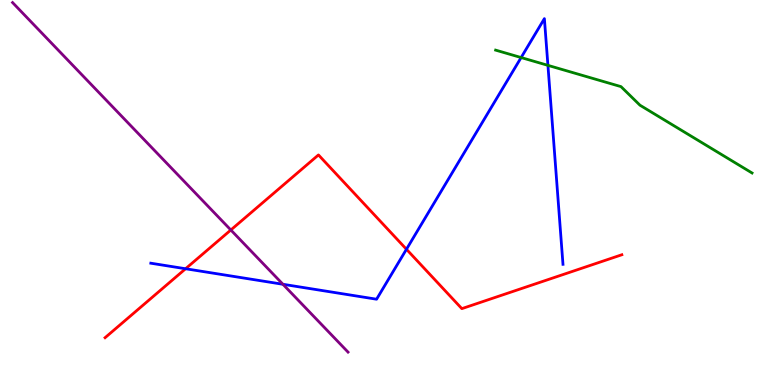[{'lines': ['blue', 'red'], 'intersections': [{'x': 2.39, 'y': 3.02}, {'x': 5.24, 'y': 3.53}]}, {'lines': ['green', 'red'], 'intersections': []}, {'lines': ['purple', 'red'], 'intersections': [{'x': 2.98, 'y': 4.03}]}, {'lines': ['blue', 'green'], 'intersections': [{'x': 6.72, 'y': 8.51}, {'x': 7.07, 'y': 8.3}]}, {'lines': ['blue', 'purple'], 'intersections': [{'x': 3.65, 'y': 2.62}]}, {'lines': ['green', 'purple'], 'intersections': []}]